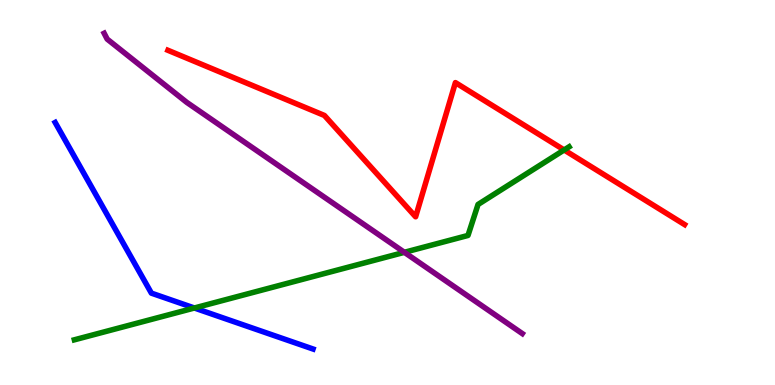[{'lines': ['blue', 'red'], 'intersections': []}, {'lines': ['green', 'red'], 'intersections': [{'x': 7.28, 'y': 6.11}]}, {'lines': ['purple', 'red'], 'intersections': []}, {'lines': ['blue', 'green'], 'intersections': [{'x': 2.51, 'y': 2.0}]}, {'lines': ['blue', 'purple'], 'intersections': []}, {'lines': ['green', 'purple'], 'intersections': [{'x': 5.22, 'y': 3.45}]}]